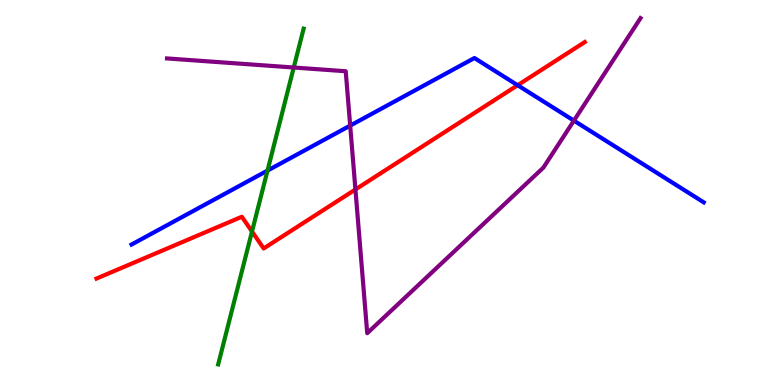[{'lines': ['blue', 'red'], 'intersections': [{'x': 6.68, 'y': 7.79}]}, {'lines': ['green', 'red'], 'intersections': [{'x': 3.25, 'y': 3.99}]}, {'lines': ['purple', 'red'], 'intersections': [{'x': 4.59, 'y': 5.08}]}, {'lines': ['blue', 'green'], 'intersections': [{'x': 3.45, 'y': 5.57}]}, {'lines': ['blue', 'purple'], 'intersections': [{'x': 4.52, 'y': 6.74}, {'x': 7.41, 'y': 6.87}]}, {'lines': ['green', 'purple'], 'intersections': [{'x': 3.79, 'y': 8.25}]}]